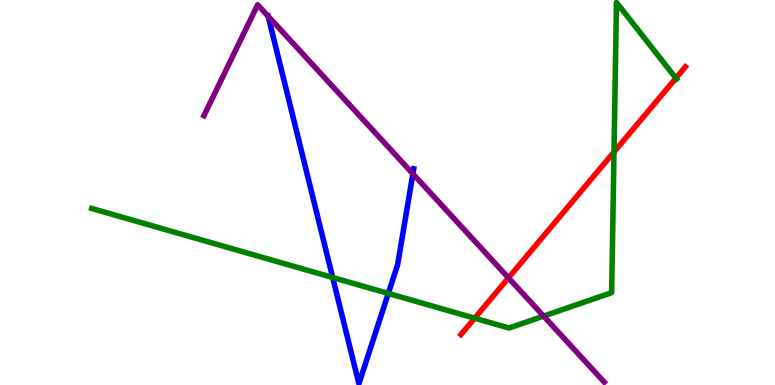[{'lines': ['blue', 'red'], 'intersections': []}, {'lines': ['green', 'red'], 'intersections': [{'x': 6.12, 'y': 1.74}, {'x': 7.92, 'y': 6.05}, {'x': 8.72, 'y': 7.97}]}, {'lines': ['purple', 'red'], 'intersections': [{'x': 6.56, 'y': 2.78}]}, {'lines': ['blue', 'green'], 'intersections': [{'x': 4.29, 'y': 2.79}, {'x': 5.01, 'y': 2.38}]}, {'lines': ['blue', 'purple'], 'intersections': [{'x': 3.46, 'y': 9.58}, {'x': 5.33, 'y': 5.49}]}, {'lines': ['green', 'purple'], 'intersections': [{'x': 7.01, 'y': 1.79}]}]